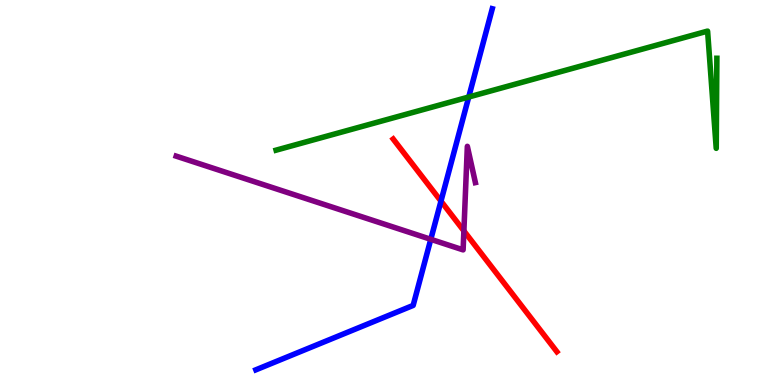[{'lines': ['blue', 'red'], 'intersections': [{'x': 5.69, 'y': 4.78}]}, {'lines': ['green', 'red'], 'intersections': []}, {'lines': ['purple', 'red'], 'intersections': [{'x': 5.99, 'y': 4.0}]}, {'lines': ['blue', 'green'], 'intersections': [{'x': 6.05, 'y': 7.48}]}, {'lines': ['blue', 'purple'], 'intersections': [{'x': 5.56, 'y': 3.78}]}, {'lines': ['green', 'purple'], 'intersections': []}]